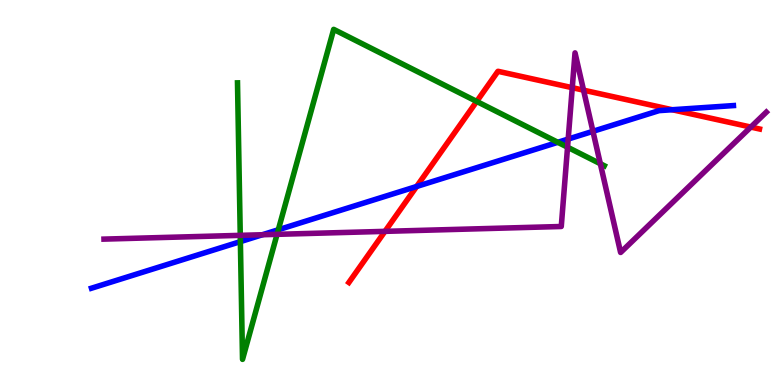[{'lines': ['blue', 'red'], 'intersections': [{'x': 5.38, 'y': 5.16}, {'x': 8.67, 'y': 7.15}]}, {'lines': ['green', 'red'], 'intersections': [{'x': 6.15, 'y': 7.37}]}, {'lines': ['purple', 'red'], 'intersections': [{'x': 4.97, 'y': 3.99}, {'x': 7.38, 'y': 7.72}, {'x': 7.53, 'y': 7.66}, {'x': 9.69, 'y': 6.7}]}, {'lines': ['blue', 'green'], 'intersections': [{'x': 3.1, 'y': 3.72}, {'x': 3.59, 'y': 4.03}, {'x': 7.2, 'y': 6.3}]}, {'lines': ['blue', 'purple'], 'intersections': [{'x': 3.39, 'y': 3.9}, {'x': 7.33, 'y': 6.39}, {'x': 7.65, 'y': 6.59}]}, {'lines': ['green', 'purple'], 'intersections': [{'x': 3.1, 'y': 3.89}, {'x': 3.57, 'y': 3.91}, {'x': 7.32, 'y': 6.18}, {'x': 7.75, 'y': 5.75}]}]